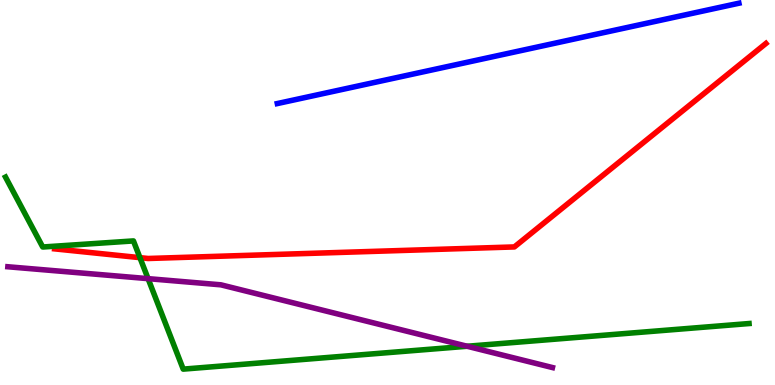[{'lines': ['blue', 'red'], 'intersections': []}, {'lines': ['green', 'red'], 'intersections': [{'x': 1.81, 'y': 3.31}]}, {'lines': ['purple', 'red'], 'intersections': []}, {'lines': ['blue', 'green'], 'intersections': []}, {'lines': ['blue', 'purple'], 'intersections': []}, {'lines': ['green', 'purple'], 'intersections': [{'x': 1.91, 'y': 2.76}, {'x': 6.03, 'y': 1.01}]}]